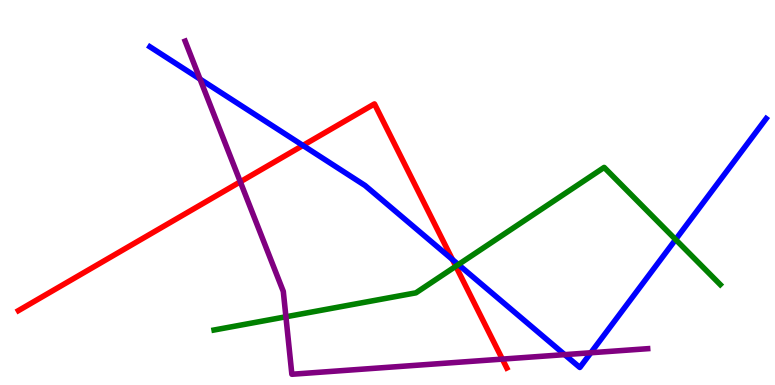[{'lines': ['blue', 'red'], 'intersections': [{'x': 3.91, 'y': 6.22}, {'x': 5.84, 'y': 3.26}]}, {'lines': ['green', 'red'], 'intersections': [{'x': 5.88, 'y': 3.08}]}, {'lines': ['purple', 'red'], 'intersections': [{'x': 3.1, 'y': 5.28}, {'x': 6.48, 'y': 0.672}]}, {'lines': ['blue', 'green'], 'intersections': [{'x': 5.91, 'y': 3.13}, {'x': 8.72, 'y': 3.78}]}, {'lines': ['blue', 'purple'], 'intersections': [{'x': 2.58, 'y': 7.95}, {'x': 7.29, 'y': 0.789}, {'x': 7.62, 'y': 0.837}]}, {'lines': ['green', 'purple'], 'intersections': [{'x': 3.69, 'y': 1.77}]}]